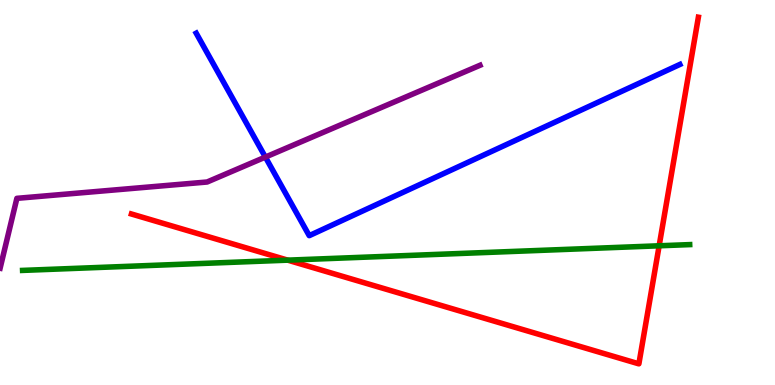[{'lines': ['blue', 'red'], 'intersections': []}, {'lines': ['green', 'red'], 'intersections': [{'x': 3.71, 'y': 3.24}, {'x': 8.51, 'y': 3.62}]}, {'lines': ['purple', 'red'], 'intersections': []}, {'lines': ['blue', 'green'], 'intersections': []}, {'lines': ['blue', 'purple'], 'intersections': [{'x': 3.42, 'y': 5.92}]}, {'lines': ['green', 'purple'], 'intersections': []}]